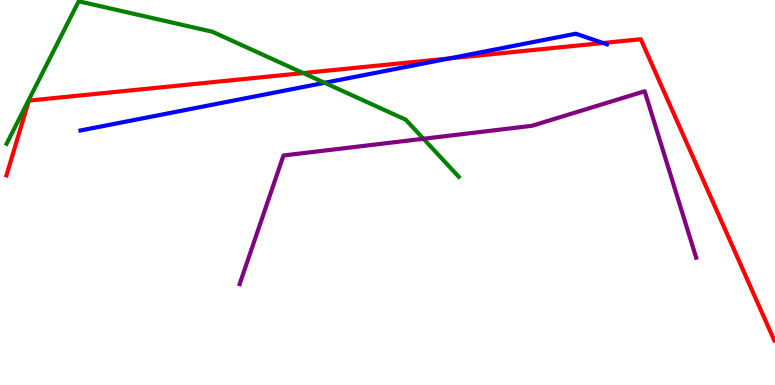[{'lines': ['blue', 'red'], 'intersections': [{'x': 5.8, 'y': 8.48}, {'x': 7.78, 'y': 8.88}]}, {'lines': ['green', 'red'], 'intersections': [{'x': 3.91, 'y': 8.1}]}, {'lines': ['purple', 'red'], 'intersections': []}, {'lines': ['blue', 'green'], 'intersections': [{'x': 4.19, 'y': 7.85}]}, {'lines': ['blue', 'purple'], 'intersections': []}, {'lines': ['green', 'purple'], 'intersections': [{'x': 5.46, 'y': 6.4}]}]